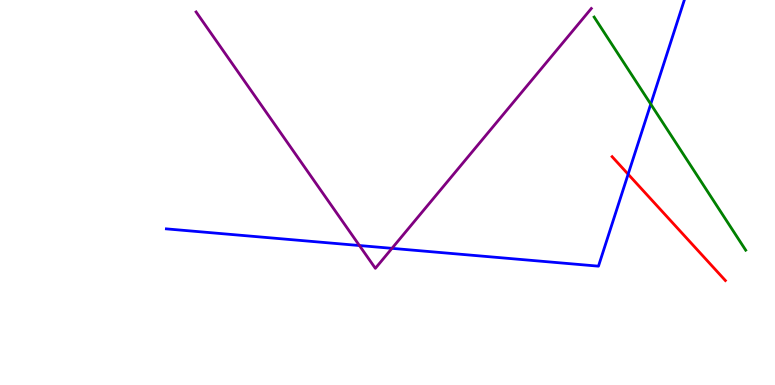[{'lines': ['blue', 'red'], 'intersections': [{'x': 8.1, 'y': 5.48}]}, {'lines': ['green', 'red'], 'intersections': []}, {'lines': ['purple', 'red'], 'intersections': []}, {'lines': ['blue', 'green'], 'intersections': [{'x': 8.4, 'y': 7.3}]}, {'lines': ['blue', 'purple'], 'intersections': [{'x': 4.64, 'y': 3.62}, {'x': 5.06, 'y': 3.55}]}, {'lines': ['green', 'purple'], 'intersections': []}]